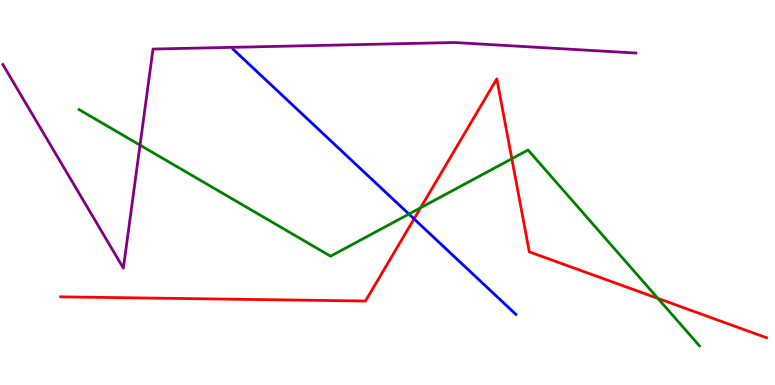[{'lines': ['blue', 'red'], 'intersections': [{'x': 5.34, 'y': 4.31}]}, {'lines': ['green', 'red'], 'intersections': [{'x': 5.43, 'y': 4.6}, {'x': 6.6, 'y': 5.88}, {'x': 8.49, 'y': 2.25}]}, {'lines': ['purple', 'red'], 'intersections': []}, {'lines': ['blue', 'green'], 'intersections': [{'x': 5.28, 'y': 4.44}]}, {'lines': ['blue', 'purple'], 'intersections': []}, {'lines': ['green', 'purple'], 'intersections': [{'x': 1.81, 'y': 6.23}]}]